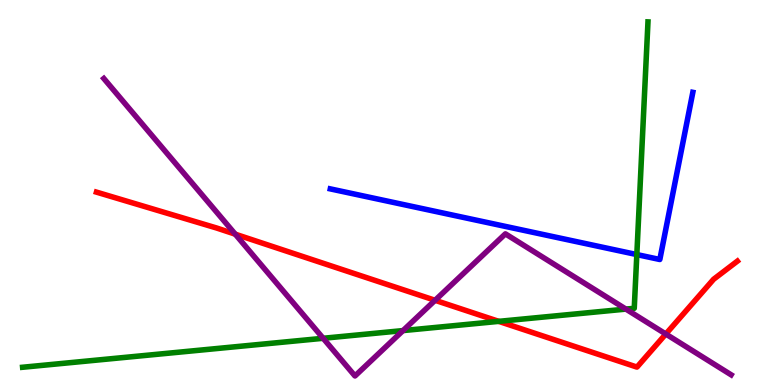[{'lines': ['blue', 'red'], 'intersections': []}, {'lines': ['green', 'red'], 'intersections': [{'x': 6.44, 'y': 1.65}]}, {'lines': ['purple', 'red'], 'intersections': [{'x': 3.04, 'y': 3.92}, {'x': 5.61, 'y': 2.2}, {'x': 8.59, 'y': 1.32}]}, {'lines': ['blue', 'green'], 'intersections': [{'x': 8.22, 'y': 3.39}]}, {'lines': ['blue', 'purple'], 'intersections': []}, {'lines': ['green', 'purple'], 'intersections': [{'x': 4.17, 'y': 1.21}, {'x': 5.2, 'y': 1.41}, {'x': 8.08, 'y': 1.97}]}]